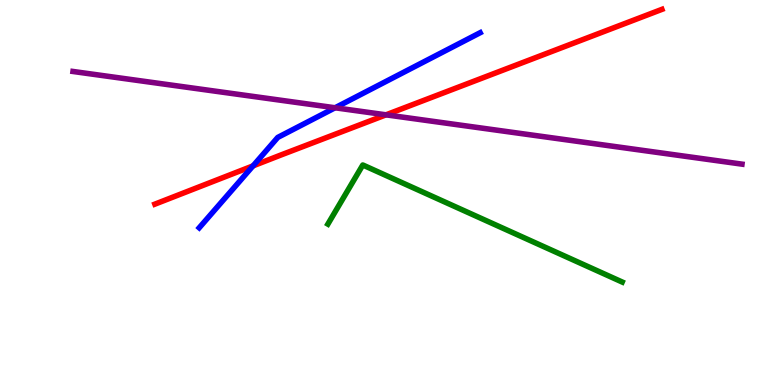[{'lines': ['blue', 'red'], 'intersections': [{'x': 3.27, 'y': 5.69}]}, {'lines': ['green', 'red'], 'intersections': []}, {'lines': ['purple', 'red'], 'intersections': [{'x': 4.98, 'y': 7.02}]}, {'lines': ['blue', 'green'], 'intersections': []}, {'lines': ['blue', 'purple'], 'intersections': [{'x': 4.32, 'y': 7.2}]}, {'lines': ['green', 'purple'], 'intersections': []}]